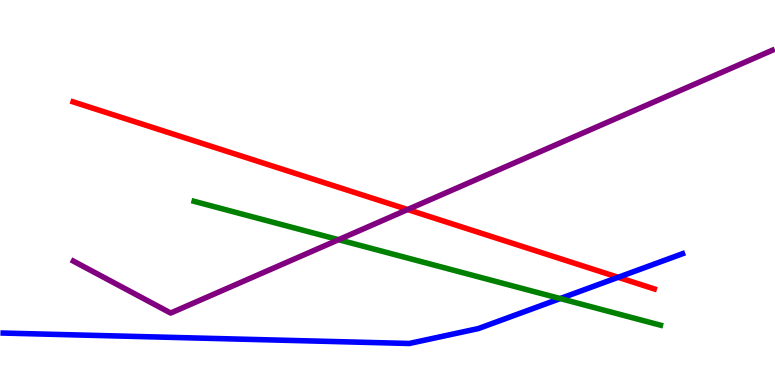[{'lines': ['blue', 'red'], 'intersections': [{'x': 7.98, 'y': 2.8}]}, {'lines': ['green', 'red'], 'intersections': []}, {'lines': ['purple', 'red'], 'intersections': [{'x': 5.26, 'y': 4.56}]}, {'lines': ['blue', 'green'], 'intersections': [{'x': 7.23, 'y': 2.25}]}, {'lines': ['blue', 'purple'], 'intersections': []}, {'lines': ['green', 'purple'], 'intersections': [{'x': 4.37, 'y': 3.77}]}]